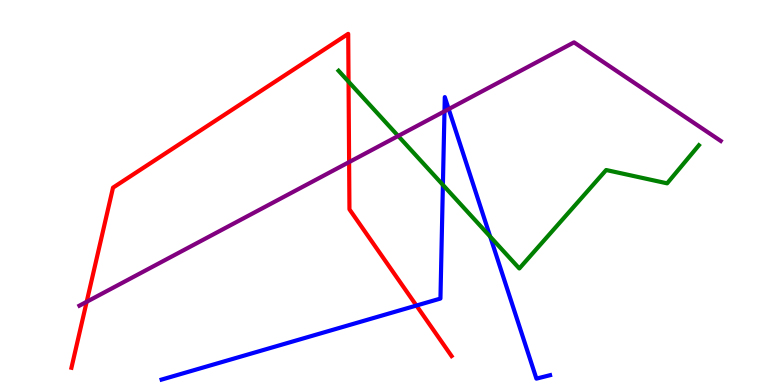[{'lines': ['blue', 'red'], 'intersections': [{'x': 5.37, 'y': 2.06}]}, {'lines': ['green', 'red'], 'intersections': [{'x': 4.5, 'y': 7.88}]}, {'lines': ['purple', 'red'], 'intersections': [{'x': 1.12, 'y': 2.16}, {'x': 4.5, 'y': 5.79}]}, {'lines': ['blue', 'green'], 'intersections': [{'x': 5.71, 'y': 5.2}, {'x': 6.33, 'y': 3.85}]}, {'lines': ['blue', 'purple'], 'intersections': [{'x': 5.74, 'y': 7.11}, {'x': 5.79, 'y': 7.17}]}, {'lines': ['green', 'purple'], 'intersections': [{'x': 5.14, 'y': 6.47}]}]